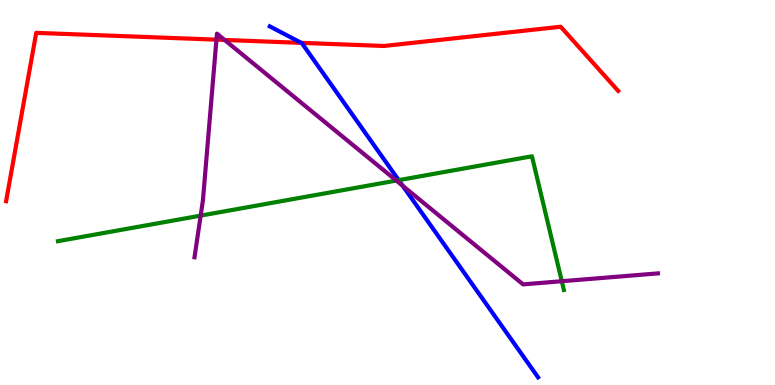[{'lines': ['blue', 'red'], 'intersections': [{'x': 3.89, 'y': 8.89}]}, {'lines': ['green', 'red'], 'intersections': []}, {'lines': ['purple', 'red'], 'intersections': [{'x': 2.79, 'y': 8.97}, {'x': 2.9, 'y': 8.96}]}, {'lines': ['blue', 'green'], 'intersections': [{'x': 5.14, 'y': 5.32}]}, {'lines': ['blue', 'purple'], 'intersections': [{'x': 5.2, 'y': 5.18}]}, {'lines': ['green', 'purple'], 'intersections': [{'x': 2.59, 'y': 4.4}, {'x': 5.11, 'y': 5.31}, {'x': 7.25, 'y': 2.7}]}]